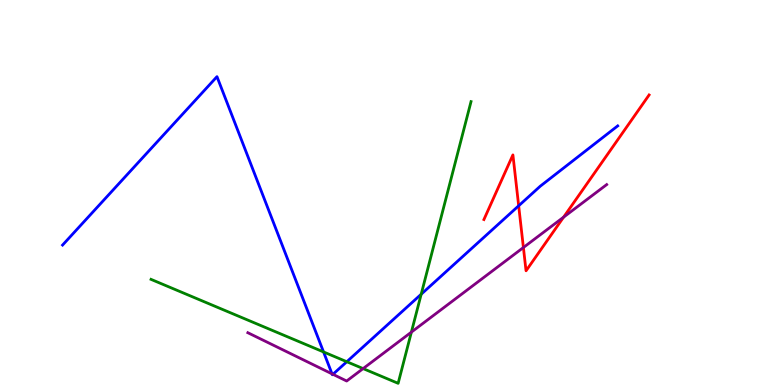[{'lines': ['blue', 'red'], 'intersections': [{'x': 6.69, 'y': 4.65}]}, {'lines': ['green', 'red'], 'intersections': []}, {'lines': ['purple', 'red'], 'intersections': [{'x': 6.75, 'y': 3.57}, {'x': 7.27, 'y': 4.36}]}, {'lines': ['blue', 'green'], 'intersections': [{'x': 4.17, 'y': 0.859}, {'x': 4.47, 'y': 0.605}, {'x': 5.43, 'y': 2.36}]}, {'lines': ['blue', 'purple'], 'intersections': [{'x': 4.28, 'y': 0.289}, {'x': 4.3, 'y': 0.278}]}, {'lines': ['green', 'purple'], 'intersections': [{'x': 4.69, 'y': 0.426}, {'x': 5.31, 'y': 1.37}]}]